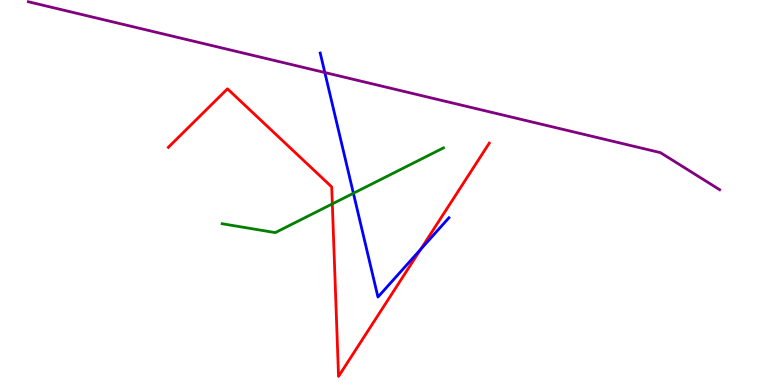[{'lines': ['blue', 'red'], 'intersections': [{'x': 5.43, 'y': 3.52}]}, {'lines': ['green', 'red'], 'intersections': [{'x': 4.29, 'y': 4.7}]}, {'lines': ['purple', 'red'], 'intersections': []}, {'lines': ['blue', 'green'], 'intersections': [{'x': 4.56, 'y': 4.98}]}, {'lines': ['blue', 'purple'], 'intersections': [{'x': 4.19, 'y': 8.12}]}, {'lines': ['green', 'purple'], 'intersections': []}]